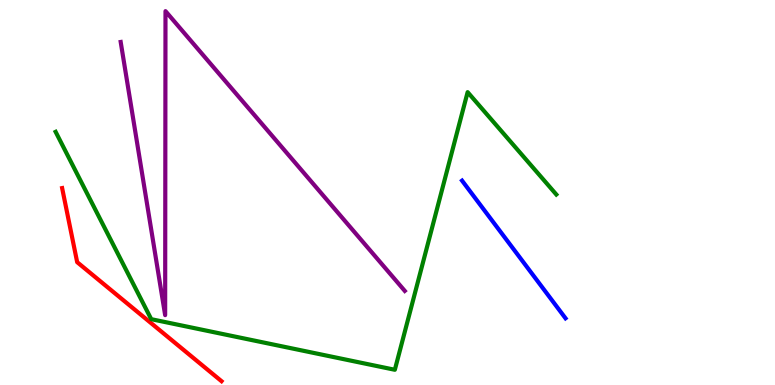[{'lines': ['blue', 'red'], 'intersections': []}, {'lines': ['green', 'red'], 'intersections': []}, {'lines': ['purple', 'red'], 'intersections': []}, {'lines': ['blue', 'green'], 'intersections': []}, {'lines': ['blue', 'purple'], 'intersections': []}, {'lines': ['green', 'purple'], 'intersections': []}]